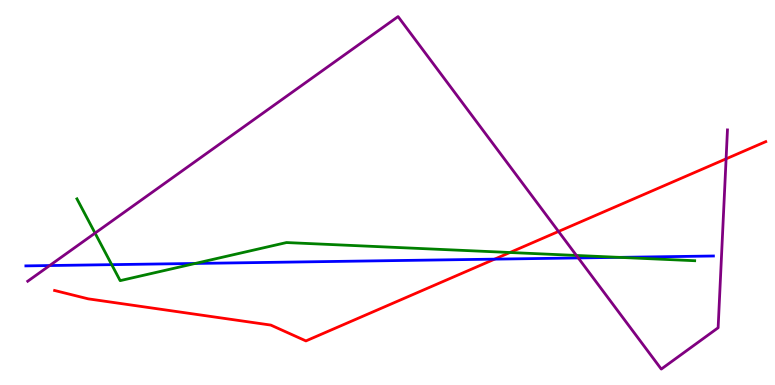[{'lines': ['blue', 'red'], 'intersections': [{'x': 6.38, 'y': 3.27}]}, {'lines': ['green', 'red'], 'intersections': [{'x': 6.58, 'y': 3.44}]}, {'lines': ['purple', 'red'], 'intersections': [{'x': 7.21, 'y': 3.99}, {'x': 9.37, 'y': 5.87}]}, {'lines': ['blue', 'green'], 'intersections': [{'x': 1.44, 'y': 3.13}, {'x': 2.52, 'y': 3.16}, {'x': 7.99, 'y': 3.32}]}, {'lines': ['blue', 'purple'], 'intersections': [{'x': 0.641, 'y': 3.1}, {'x': 7.46, 'y': 3.3}]}, {'lines': ['green', 'purple'], 'intersections': [{'x': 1.23, 'y': 3.95}, {'x': 7.44, 'y': 3.36}]}]